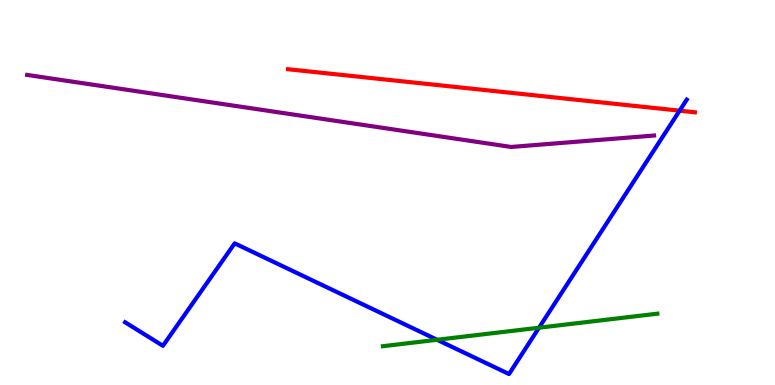[{'lines': ['blue', 'red'], 'intersections': [{'x': 8.77, 'y': 7.13}]}, {'lines': ['green', 'red'], 'intersections': []}, {'lines': ['purple', 'red'], 'intersections': []}, {'lines': ['blue', 'green'], 'intersections': [{'x': 5.64, 'y': 1.17}, {'x': 6.96, 'y': 1.49}]}, {'lines': ['blue', 'purple'], 'intersections': []}, {'lines': ['green', 'purple'], 'intersections': []}]